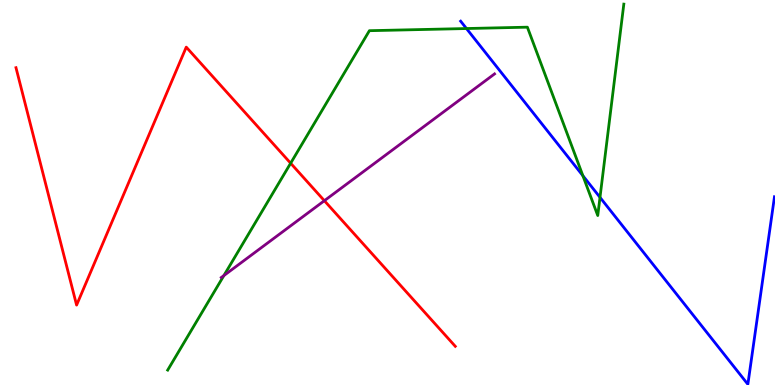[{'lines': ['blue', 'red'], 'intersections': []}, {'lines': ['green', 'red'], 'intersections': [{'x': 3.75, 'y': 5.76}]}, {'lines': ['purple', 'red'], 'intersections': [{'x': 4.19, 'y': 4.79}]}, {'lines': ['blue', 'green'], 'intersections': [{'x': 6.02, 'y': 9.26}, {'x': 7.52, 'y': 5.44}, {'x': 7.74, 'y': 4.87}]}, {'lines': ['blue', 'purple'], 'intersections': []}, {'lines': ['green', 'purple'], 'intersections': [{'x': 2.89, 'y': 2.84}]}]